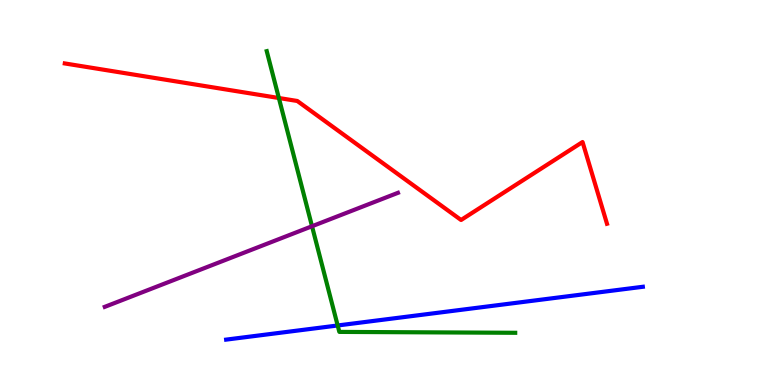[{'lines': ['blue', 'red'], 'intersections': []}, {'lines': ['green', 'red'], 'intersections': [{'x': 3.6, 'y': 7.45}]}, {'lines': ['purple', 'red'], 'intersections': []}, {'lines': ['blue', 'green'], 'intersections': [{'x': 4.36, 'y': 1.55}]}, {'lines': ['blue', 'purple'], 'intersections': []}, {'lines': ['green', 'purple'], 'intersections': [{'x': 4.03, 'y': 4.12}]}]